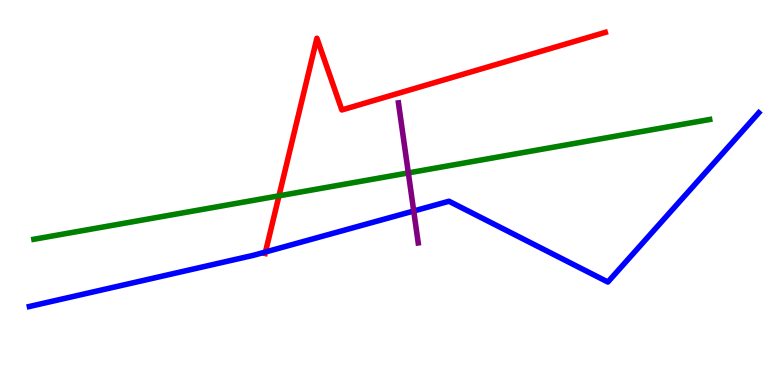[{'lines': ['blue', 'red'], 'intersections': [{'x': 3.43, 'y': 3.45}]}, {'lines': ['green', 'red'], 'intersections': [{'x': 3.6, 'y': 4.91}]}, {'lines': ['purple', 'red'], 'intersections': []}, {'lines': ['blue', 'green'], 'intersections': []}, {'lines': ['blue', 'purple'], 'intersections': [{'x': 5.34, 'y': 4.52}]}, {'lines': ['green', 'purple'], 'intersections': [{'x': 5.27, 'y': 5.51}]}]